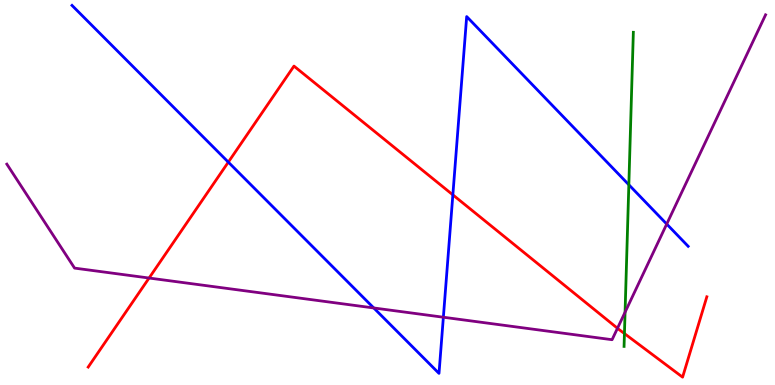[{'lines': ['blue', 'red'], 'intersections': [{'x': 2.95, 'y': 5.79}, {'x': 5.84, 'y': 4.94}]}, {'lines': ['green', 'red'], 'intersections': [{'x': 8.06, 'y': 1.34}]}, {'lines': ['purple', 'red'], 'intersections': [{'x': 1.92, 'y': 2.78}, {'x': 7.97, 'y': 1.47}]}, {'lines': ['blue', 'green'], 'intersections': [{'x': 8.11, 'y': 5.2}]}, {'lines': ['blue', 'purple'], 'intersections': [{'x': 4.82, 'y': 2.0}, {'x': 5.72, 'y': 1.76}, {'x': 8.6, 'y': 4.18}]}, {'lines': ['green', 'purple'], 'intersections': [{'x': 8.07, 'y': 1.89}]}]